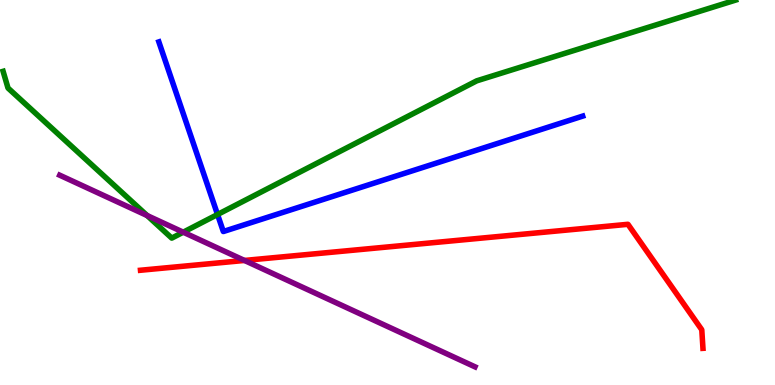[{'lines': ['blue', 'red'], 'intersections': []}, {'lines': ['green', 'red'], 'intersections': []}, {'lines': ['purple', 'red'], 'intersections': [{'x': 3.15, 'y': 3.24}]}, {'lines': ['blue', 'green'], 'intersections': [{'x': 2.81, 'y': 4.43}]}, {'lines': ['blue', 'purple'], 'intersections': []}, {'lines': ['green', 'purple'], 'intersections': [{'x': 1.9, 'y': 4.4}, {'x': 2.36, 'y': 3.97}]}]